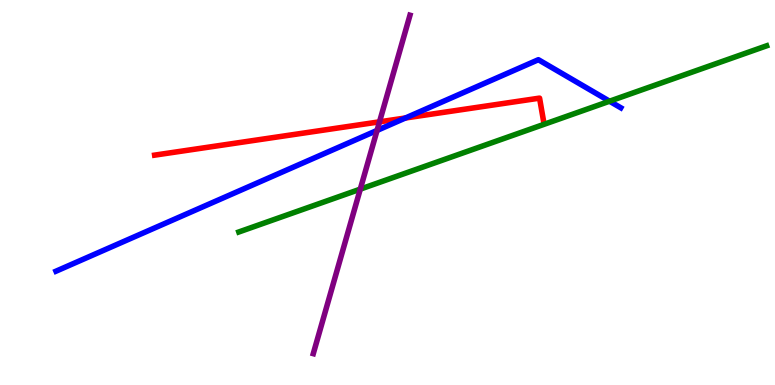[{'lines': ['blue', 'red'], 'intersections': [{'x': 5.23, 'y': 6.94}]}, {'lines': ['green', 'red'], 'intersections': []}, {'lines': ['purple', 'red'], 'intersections': [{'x': 4.9, 'y': 6.84}]}, {'lines': ['blue', 'green'], 'intersections': [{'x': 7.87, 'y': 7.37}]}, {'lines': ['blue', 'purple'], 'intersections': [{'x': 4.87, 'y': 6.61}]}, {'lines': ['green', 'purple'], 'intersections': [{'x': 4.65, 'y': 5.09}]}]